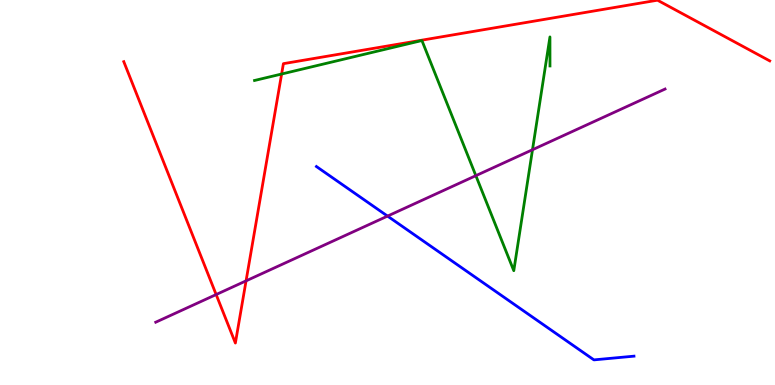[{'lines': ['blue', 'red'], 'intersections': []}, {'lines': ['green', 'red'], 'intersections': [{'x': 3.63, 'y': 8.08}]}, {'lines': ['purple', 'red'], 'intersections': [{'x': 2.79, 'y': 2.35}, {'x': 3.18, 'y': 2.71}]}, {'lines': ['blue', 'green'], 'intersections': []}, {'lines': ['blue', 'purple'], 'intersections': [{'x': 5.0, 'y': 4.39}]}, {'lines': ['green', 'purple'], 'intersections': [{'x': 6.14, 'y': 5.44}, {'x': 6.87, 'y': 6.11}]}]